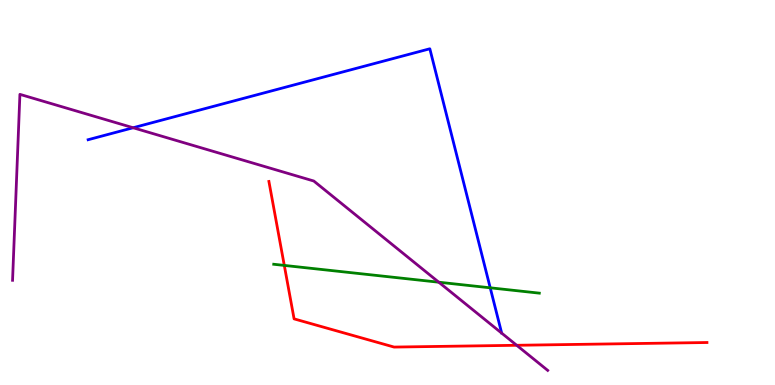[{'lines': ['blue', 'red'], 'intersections': []}, {'lines': ['green', 'red'], 'intersections': [{'x': 3.67, 'y': 3.11}]}, {'lines': ['purple', 'red'], 'intersections': [{'x': 6.67, 'y': 1.03}]}, {'lines': ['blue', 'green'], 'intersections': [{'x': 6.33, 'y': 2.52}]}, {'lines': ['blue', 'purple'], 'intersections': [{'x': 1.72, 'y': 6.68}]}, {'lines': ['green', 'purple'], 'intersections': [{'x': 5.66, 'y': 2.67}]}]